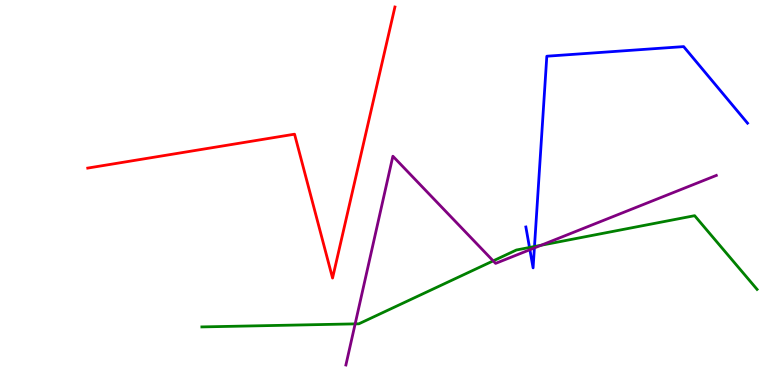[{'lines': ['blue', 'red'], 'intersections': []}, {'lines': ['green', 'red'], 'intersections': []}, {'lines': ['purple', 'red'], 'intersections': []}, {'lines': ['blue', 'green'], 'intersections': [{'x': 6.83, 'y': 3.57}, {'x': 6.9, 'y': 3.6}]}, {'lines': ['blue', 'purple'], 'intersections': [{'x': 6.84, 'y': 3.51}, {'x': 6.9, 'y': 3.56}]}, {'lines': ['green', 'purple'], 'intersections': [{'x': 4.58, 'y': 1.59}, {'x': 6.36, 'y': 3.22}, {'x': 6.98, 'y': 3.63}]}]